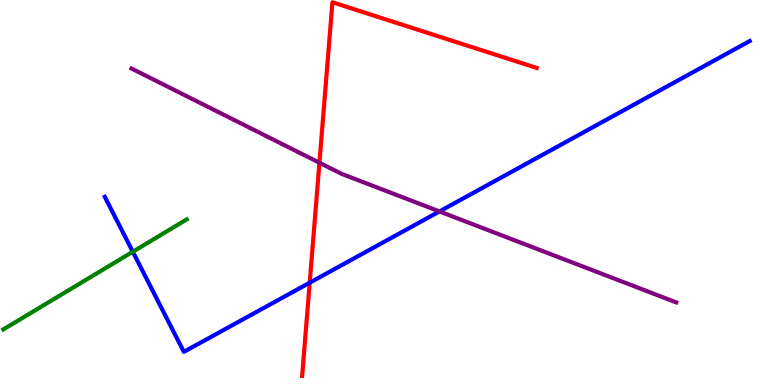[{'lines': ['blue', 'red'], 'intersections': [{'x': 4.0, 'y': 2.66}]}, {'lines': ['green', 'red'], 'intersections': []}, {'lines': ['purple', 'red'], 'intersections': [{'x': 4.12, 'y': 5.77}]}, {'lines': ['blue', 'green'], 'intersections': [{'x': 1.71, 'y': 3.46}]}, {'lines': ['blue', 'purple'], 'intersections': [{'x': 5.67, 'y': 4.51}]}, {'lines': ['green', 'purple'], 'intersections': []}]